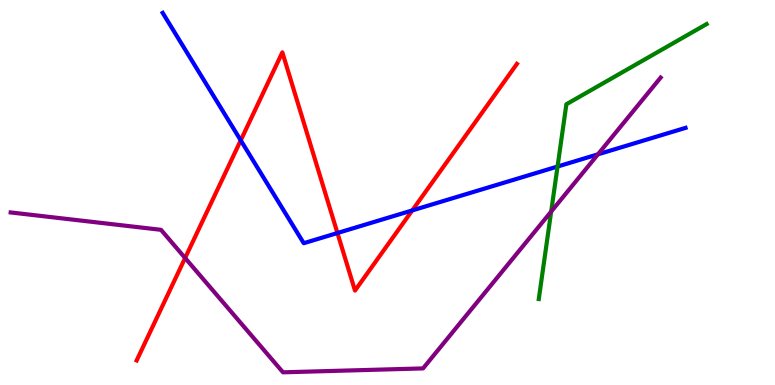[{'lines': ['blue', 'red'], 'intersections': [{'x': 3.11, 'y': 6.35}, {'x': 4.35, 'y': 3.95}, {'x': 5.32, 'y': 4.53}]}, {'lines': ['green', 'red'], 'intersections': []}, {'lines': ['purple', 'red'], 'intersections': [{'x': 2.39, 'y': 3.3}]}, {'lines': ['blue', 'green'], 'intersections': [{'x': 7.19, 'y': 5.67}]}, {'lines': ['blue', 'purple'], 'intersections': [{'x': 7.72, 'y': 5.99}]}, {'lines': ['green', 'purple'], 'intersections': [{'x': 7.11, 'y': 4.5}]}]